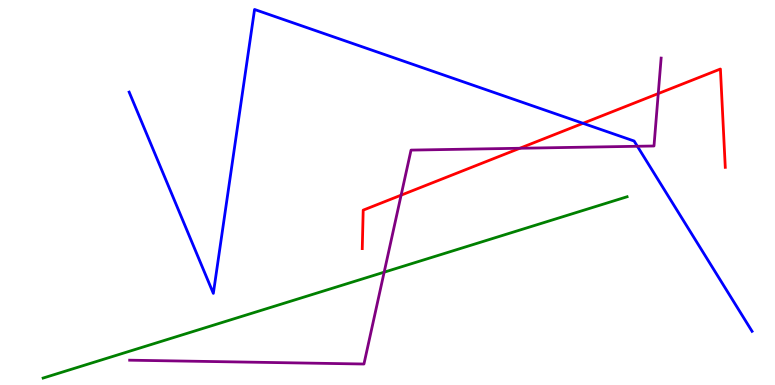[{'lines': ['blue', 'red'], 'intersections': [{'x': 7.52, 'y': 6.8}]}, {'lines': ['green', 'red'], 'intersections': []}, {'lines': ['purple', 'red'], 'intersections': [{'x': 5.18, 'y': 4.93}, {'x': 6.71, 'y': 6.15}, {'x': 8.49, 'y': 7.57}]}, {'lines': ['blue', 'green'], 'intersections': []}, {'lines': ['blue', 'purple'], 'intersections': [{'x': 8.22, 'y': 6.2}]}, {'lines': ['green', 'purple'], 'intersections': [{'x': 4.96, 'y': 2.93}]}]